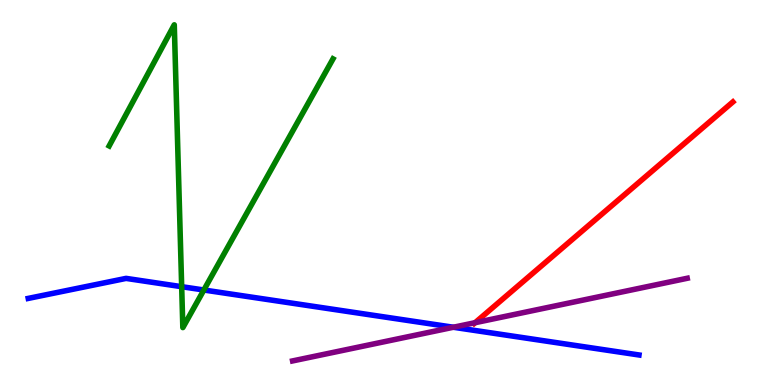[{'lines': ['blue', 'red'], 'intersections': []}, {'lines': ['green', 'red'], 'intersections': []}, {'lines': ['purple', 'red'], 'intersections': [{'x': 6.13, 'y': 1.62}]}, {'lines': ['blue', 'green'], 'intersections': [{'x': 2.34, 'y': 2.55}, {'x': 2.63, 'y': 2.47}]}, {'lines': ['blue', 'purple'], 'intersections': [{'x': 5.85, 'y': 1.5}]}, {'lines': ['green', 'purple'], 'intersections': []}]